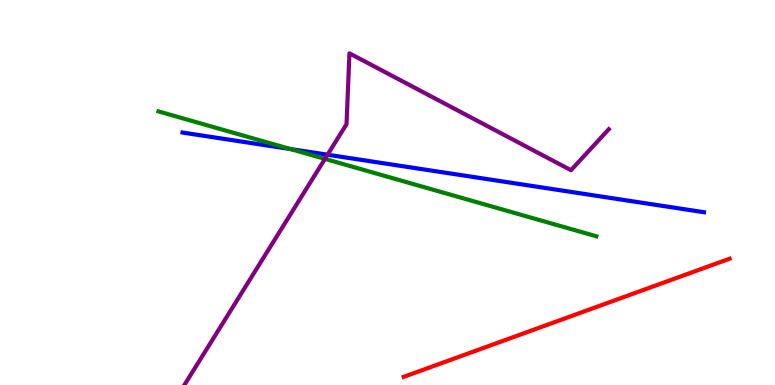[{'lines': ['blue', 'red'], 'intersections': []}, {'lines': ['green', 'red'], 'intersections': []}, {'lines': ['purple', 'red'], 'intersections': []}, {'lines': ['blue', 'green'], 'intersections': [{'x': 3.75, 'y': 6.13}]}, {'lines': ['blue', 'purple'], 'intersections': [{'x': 4.23, 'y': 5.98}]}, {'lines': ['green', 'purple'], 'intersections': [{'x': 4.19, 'y': 5.87}]}]